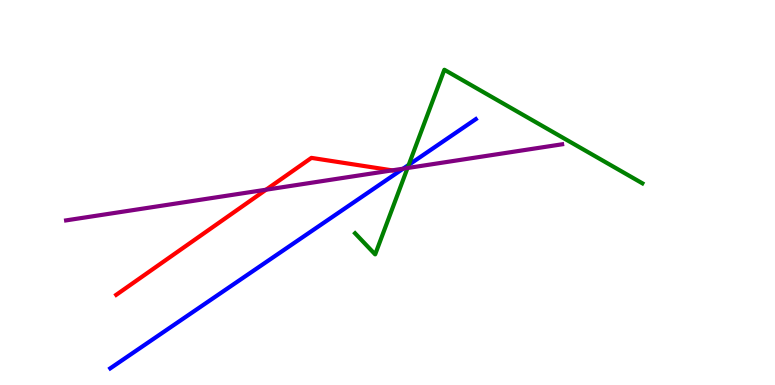[{'lines': ['blue', 'red'], 'intersections': []}, {'lines': ['green', 'red'], 'intersections': []}, {'lines': ['purple', 'red'], 'intersections': [{'x': 3.43, 'y': 5.07}]}, {'lines': ['blue', 'green'], 'intersections': [{'x': 5.27, 'y': 5.72}]}, {'lines': ['blue', 'purple'], 'intersections': [{'x': 5.2, 'y': 5.62}]}, {'lines': ['green', 'purple'], 'intersections': [{'x': 5.26, 'y': 5.64}]}]